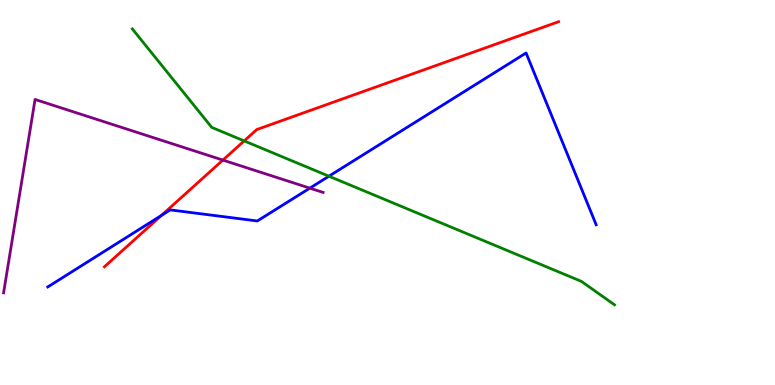[{'lines': ['blue', 'red'], 'intersections': [{'x': 2.08, 'y': 4.41}]}, {'lines': ['green', 'red'], 'intersections': [{'x': 3.15, 'y': 6.34}]}, {'lines': ['purple', 'red'], 'intersections': [{'x': 2.88, 'y': 5.84}]}, {'lines': ['blue', 'green'], 'intersections': [{'x': 4.24, 'y': 5.42}]}, {'lines': ['blue', 'purple'], 'intersections': [{'x': 4.0, 'y': 5.11}]}, {'lines': ['green', 'purple'], 'intersections': []}]